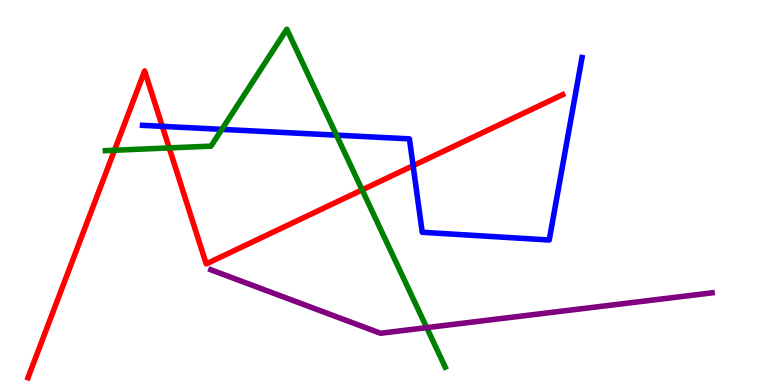[{'lines': ['blue', 'red'], 'intersections': [{'x': 2.09, 'y': 6.72}, {'x': 5.33, 'y': 5.7}]}, {'lines': ['green', 'red'], 'intersections': [{'x': 1.48, 'y': 6.1}, {'x': 2.18, 'y': 6.16}, {'x': 4.67, 'y': 5.07}]}, {'lines': ['purple', 'red'], 'intersections': []}, {'lines': ['blue', 'green'], 'intersections': [{'x': 2.86, 'y': 6.64}, {'x': 4.34, 'y': 6.49}]}, {'lines': ['blue', 'purple'], 'intersections': []}, {'lines': ['green', 'purple'], 'intersections': [{'x': 5.51, 'y': 1.49}]}]